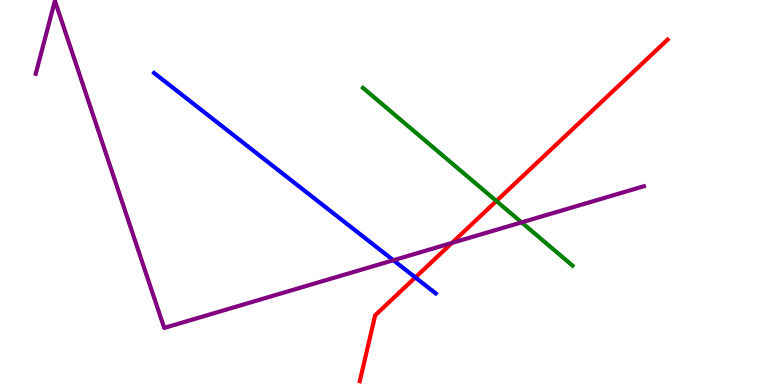[{'lines': ['blue', 'red'], 'intersections': [{'x': 5.36, 'y': 2.79}]}, {'lines': ['green', 'red'], 'intersections': [{'x': 6.41, 'y': 4.78}]}, {'lines': ['purple', 'red'], 'intersections': [{'x': 5.83, 'y': 3.69}]}, {'lines': ['blue', 'green'], 'intersections': []}, {'lines': ['blue', 'purple'], 'intersections': [{'x': 5.08, 'y': 3.24}]}, {'lines': ['green', 'purple'], 'intersections': [{'x': 6.73, 'y': 4.22}]}]